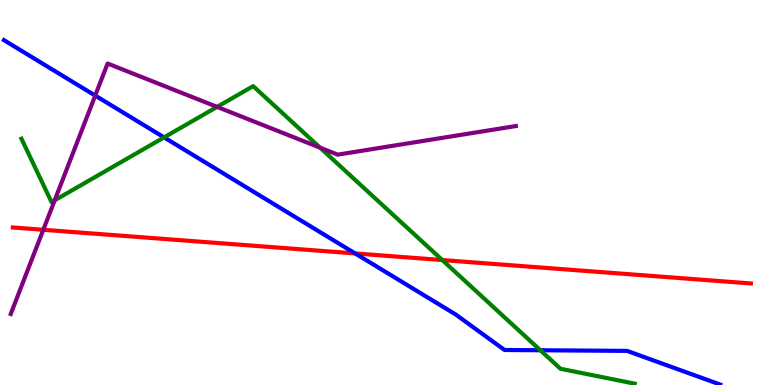[{'lines': ['blue', 'red'], 'intersections': [{'x': 4.58, 'y': 3.42}]}, {'lines': ['green', 'red'], 'intersections': [{'x': 5.71, 'y': 3.25}]}, {'lines': ['purple', 'red'], 'intersections': [{'x': 0.559, 'y': 4.03}]}, {'lines': ['blue', 'green'], 'intersections': [{'x': 2.12, 'y': 6.43}, {'x': 6.97, 'y': 0.903}]}, {'lines': ['blue', 'purple'], 'intersections': [{'x': 1.23, 'y': 7.52}]}, {'lines': ['green', 'purple'], 'intersections': [{'x': 0.706, 'y': 4.8}, {'x': 2.8, 'y': 7.22}, {'x': 4.13, 'y': 6.16}]}]